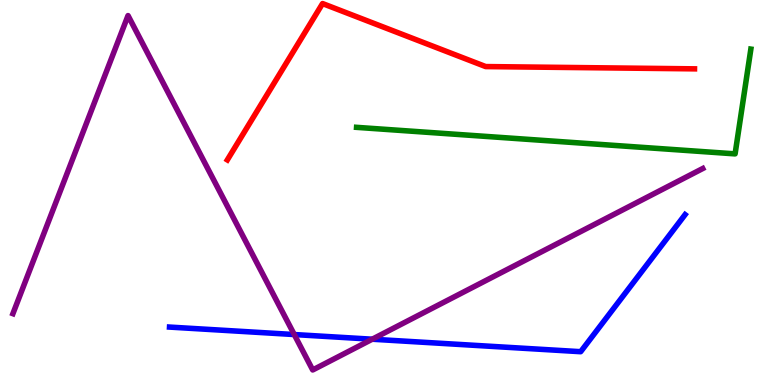[{'lines': ['blue', 'red'], 'intersections': []}, {'lines': ['green', 'red'], 'intersections': []}, {'lines': ['purple', 'red'], 'intersections': []}, {'lines': ['blue', 'green'], 'intersections': []}, {'lines': ['blue', 'purple'], 'intersections': [{'x': 3.8, 'y': 1.31}, {'x': 4.8, 'y': 1.19}]}, {'lines': ['green', 'purple'], 'intersections': []}]